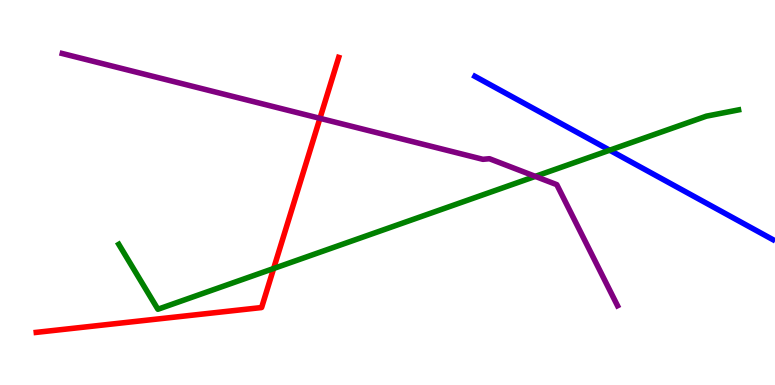[{'lines': ['blue', 'red'], 'intersections': []}, {'lines': ['green', 'red'], 'intersections': [{'x': 3.53, 'y': 3.03}]}, {'lines': ['purple', 'red'], 'intersections': [{'x': 4.13, 'y': 6.93}]}, {'lines': ['blue', 'green'], 'intersections': [{'x': 7.87, 'y': 6.1}]}, {'lines': ['blue', 'purple'], 'intersections': []}, {'lines': ['green', 'purple'], 'intersections': [{'x': 6.91, 'y': 5.42}]}]